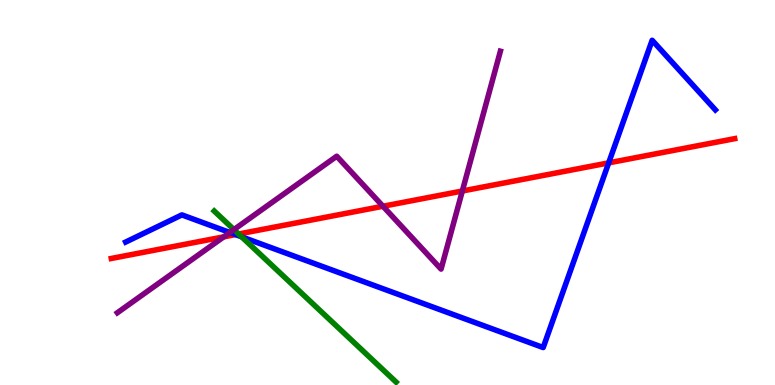[{'lines': ['blue', 'red'], 'intersections': [{'x': 3.04, 'y': 3.91}, {'x': 7.85, 'y': 5.77}]}, {'lines': ['green', 'red'], 'intersections': [{'x': 3.08, 'y': 3.92}]}, {'lines': ['purple', 'red'], 'intersections': [{'x': 2.89, 'y': 3.85}, {'x': 4.94, 'y': 4.64}, {'x': 5.97, 'y': 5.04}]}, {'lines': ['blue', 'green'], 'intersections': [{'x': 3.12, 'y': 3.85}]}, {'lines': ['blue', 'purple'], 'intersections': [{'x': 2.97, 'y': 3.96}]}, {'lines': ['green', 'purple'], 'intersections': [{'x': 3.02, 'y': 4.04}]}]